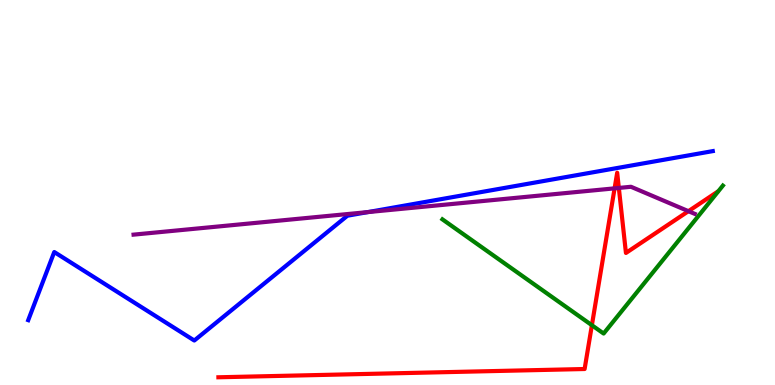[{'lines': ['blue', 'red'], 'intersections': []}, {'lines': ['green', 'red'], 'intersections': [{'x': 7.64, 'y': 1.55}]}, {'lines': ['purple', 'red'], 'intersections': [{'x': 7.93, 'y': 5.11}, {'x': 7.99, 'y': 5.12}, {'x': 8.88, 'y': 4.51}]}, {'lines': ['blue', 'green'], 'intersections': []}, {'lines': ['blue', 'purple'], 'intersections': [{'x': 4.75, 'y': 4.49}]}, {'lines': ['green', 'purple'], 'intersections': []}]